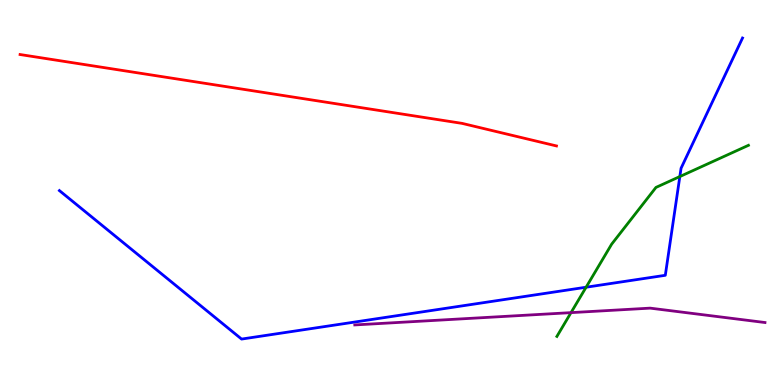[{'lines': ['blue', 'red'], 'intersections': []}, {'lines': ['green', 'red'], 'intersections': []}, {'lines': ['purple', 'red'], 'intersections': []}, {'lines': ['blue', 'green'], 'intersections': [{'x': 7.56, 'y': 2.54}, {'x': 8.77, 'y': 5.41}]}, {'lines': ['blue', 'purple'], 'intersections': []}, {'lines': ['green', 'purple'], 'intersections': [{'x': 7.37, 'y': 1.88}]}]